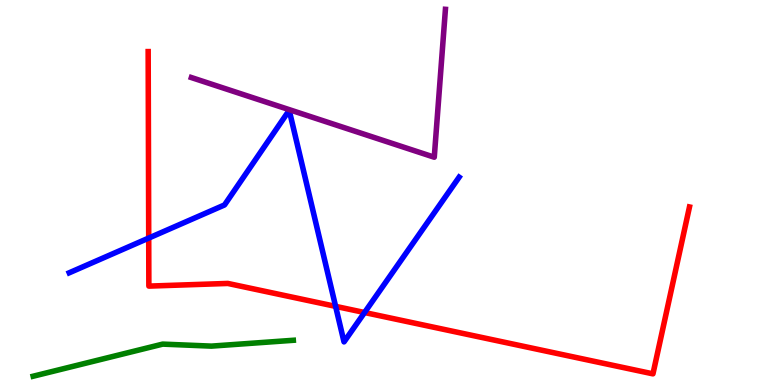[{'lines': ['blue', 'red'], 'intersections': [{'x': 1.92, 'y': 3.82}, {'x': 4.33, 'y': 2.04}, {'x': 4.7, 'y': 1.88}]}, {'lines': ['green', 'red'], 'intersections': []}, {'lines': ['purple', 'red'], 'intersections': []}, {'lines': ['blue', 'green'], 'intersections': []}, {'lines': ['blue', 'purple'], 'intersections': []}, {'lines': ['green', 'purple'], 'intersections': []}]